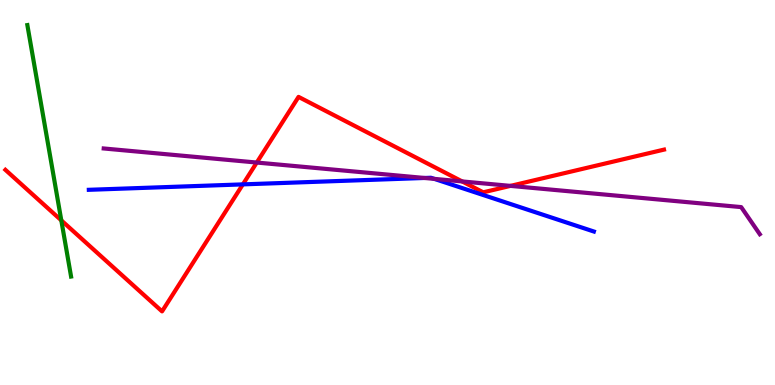[{'lines': ['blue', 'red'], 'intersections': [{'x': 3.13, 'y': 5.21}]}, {'lines': ['green', 'red'], 'intersections': [{'x': 0.791, 'y': 4.28}]}, {'lines': ['purple', 'red'], 'intersections': [{'x': 3.31, 'y': 5.78}, {'x': 5.96, 'y': 5.29}, {'x': 6.59, 'y': 5.17}]}, {'lines': ['blue', 'green'], 'intersections': []}, {'lines': ['blue', 'purple'], 'intersections': [{'x': 5.48, 'y': 5.38}, {'x': 5.6, 'y': 5.35}]}, {'lines': ['green', 'purple'], 'intersections': []}]